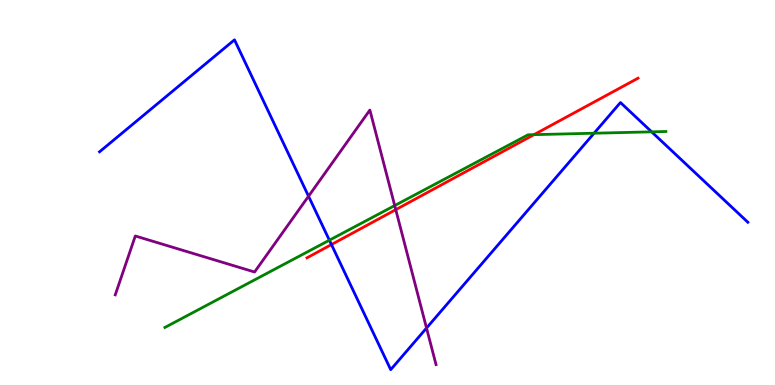[{'lines': ['blue', 'red'], 'intersections': [{'x': 4.28, 'y': 3.65}]}, {'lines': ['green', 'red'], 'intersections': [{'x': 6.89, 'y': 6.5}]}, {'lines': ['purple', 'red'], 'intersections': [{'x': 5.11, 'y': 4.55}]}, {'lines': ['blue', 'green'], 'intersections': [{'x': 4.25, 'y': 3.76}, {'x': 7.67, 'y': 6.54}, {'x': 8.41, 'y': 6.58}]}, {'lines': ['blue', 'purple'], 'intersections': [{'x': 3.98, 'y': 4.9}, {'x': 5.5, 'y': 1.48}]}, {'lines': ['green', 'purple'], 'intersections': [{'x': 5.09, 'y': 4.66}]}]